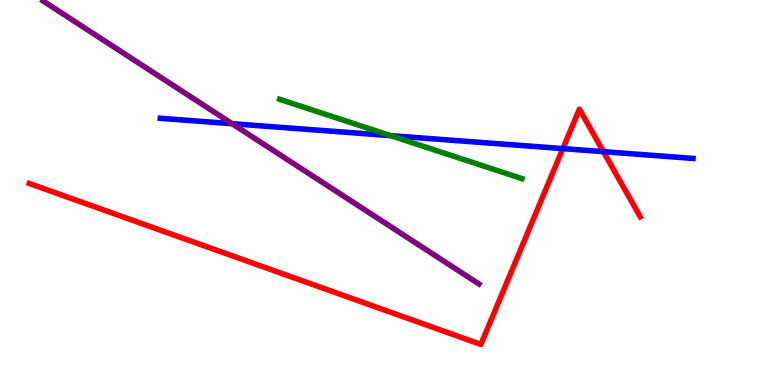[{'lines': ['blue', 'red'], 'intersections': [{'x': 7.26, 'y': 6.14}, {'x': 7.79, 'y': 6.06}]}, {'lines': ['green', 'red'], 'intersections': []}, {'lines': ['purple', 'red'], 'intersections': []}, {'lines': ['blue', 'green'], 'intersections': [{'x': 5.04, 'y': 6.48}]}, {'lines': ['blue', 'purple'], 'intersections': [{'x': 2.99, 'y': 6.79}]}, {'lines': ['green', 'purple'], 'intersections': []}]